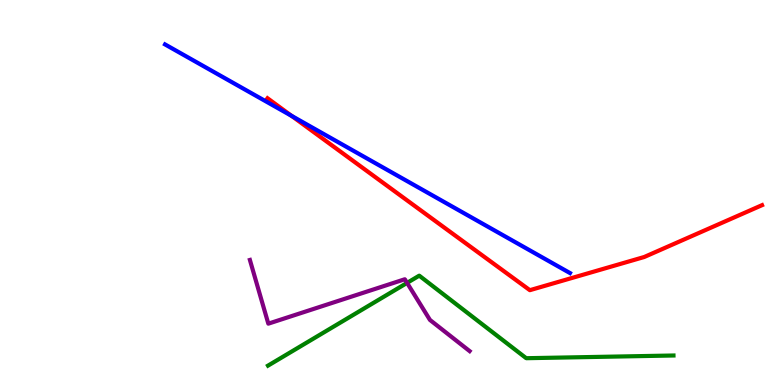[{'lines': ['blue', 'red'], 'intersections': [{'x': 3.76, 'y': 6.99}]}, {'lines': ['green', 'red'], 'intersections': []}, {'lines': ['purple', 'red'], 'intersections': []}, {'lines': ['blue', 'green'], 'intersections': []}, {'lines': ['blue', 'purple'], 'intersections': []}, {'lines': ['green', 'purple'], 'intersections': [{'x': 5.25, 'y': 2.65}]}]